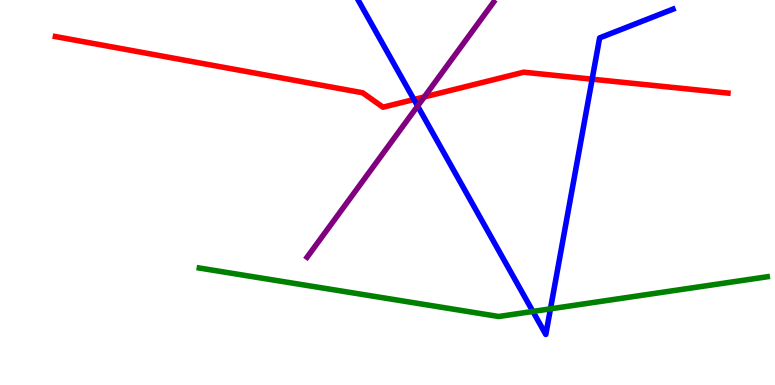[{'lines': ['blue', 'red'], 'intersections': [{'x': 5.34, 'y': 7.42}, {'x': 7.64, 'y': 7.94}]}, {'lines': ['green', 'red'], 'intersections': []}, {'lines': ['purple', 'red'], 'intersections': [{'x': 5.47, 'y': 7.48}]}, {'lines': ['blue', 'green'], 'intersections': [{'x': 6.88, 'y': 1.91}, {'x': 7.1, 'y': 1.98}]}, {'lines': ['blue', 'purple'], 'intersections': [{'x': 5.39, 'y': 7.25}]}, {'lines': ['green', 'purple'], 'intersections': []}]